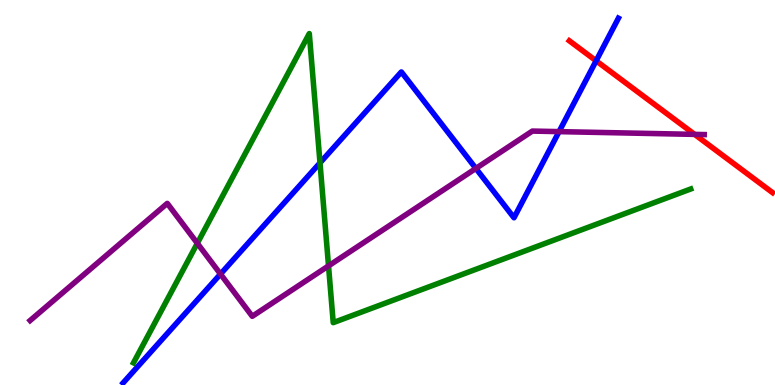[{'lines': ['blue', 'red'], 'intersections': [{'x': 7.69, 'y': 8.42}]}, {'lines': ['green', 'red'], 'intersections': []}, {'lines': ['purple', 'red'], 'intersections': [{'x': 8.96, 'y': 6.51}]}, {'lines': ['blue', 'green'], 'intersections': [{'x': 4.13, 'y': 5.77}]}, {'lines': ['blue', 'purple'], 'intersections': [{'x': 2.85, 'y': 2.88}, {'x': 6.14, 'y': 5.63}, {'x': 7.21, 'y': 6.58}]}, {'lines': ['green', 'purple'], 'intersections': [{'x': 2.55, 'y': 3.68}, {'x': 4.24, 'y': 3.09}]}]